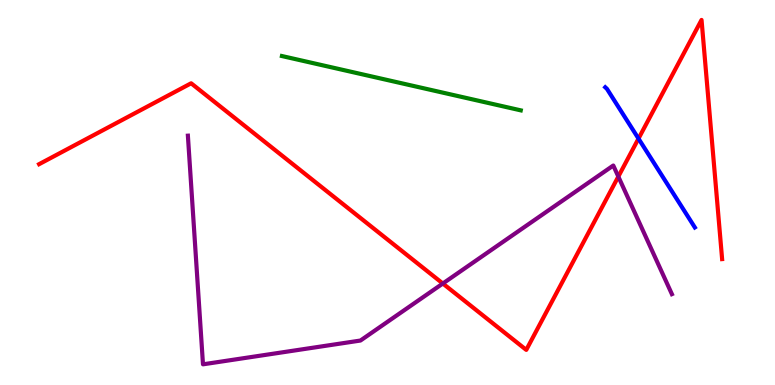[{'lines': ['blue', 'red'], 'intersections': [{'x': 8.24, 'y': 6.4}]}, {'lines': ['green', 'red'], 'intersections': []}, {'lines': ['purple', 'red'], 'intersections': [{'x': 5.71, 'y': 2.64}, {'x': 7.98, 'y': 5.41}]}, {'lines': ['blue', 'green'], 'intersections': []}, {'lines': ['blue', 'purple'], 'intersections': []}, {'lines': ['green', 'purple'], 'intersections': []}]